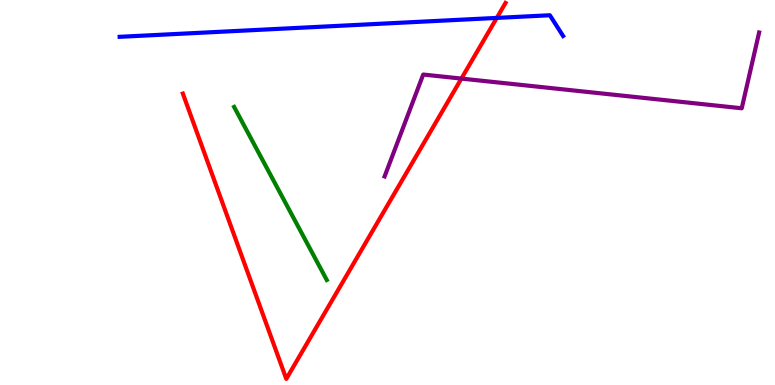[{'lines': ['blue', 'red'], 'intersections': [{'x': 6.41, 'y': 9.53}]}, {'lines': ['green', 'red'], 'intersections': []}, {'lines': ['purple', 'red'], 'intersections': [{'x': 5.95, 'y': 7.96}]}, {'lines': ['blue', 'green'], 'intersections': []}, {'lines': ['blue', 'purple'], 'intersections': []}, {'lines': ['green', 'purple'], 'intersections': []}]